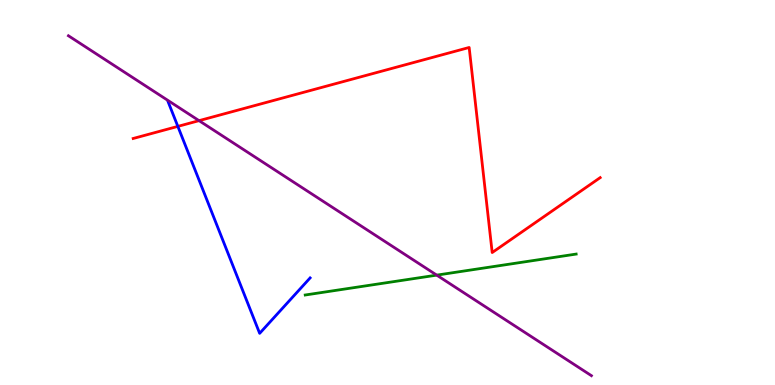[{'lines': ['blue', 'red'], 'intersections': [{'x': 2.29, 'y': 6.72}]}, {'lines': ['green', 'red'], 'intersections': []}, {'lines': ['purple', 'red'], 'intersections': [{'x': 2.57, 'y': 6.87}]}, {'lines': ['blue', 'green'], 'intersections': []}, {'lines': ['blue', 'purple'], 'intersections': []}, {'lines': ['green', 'purple'], 'intersections': [{'x': 5.64, 'y': 2.85}]}]